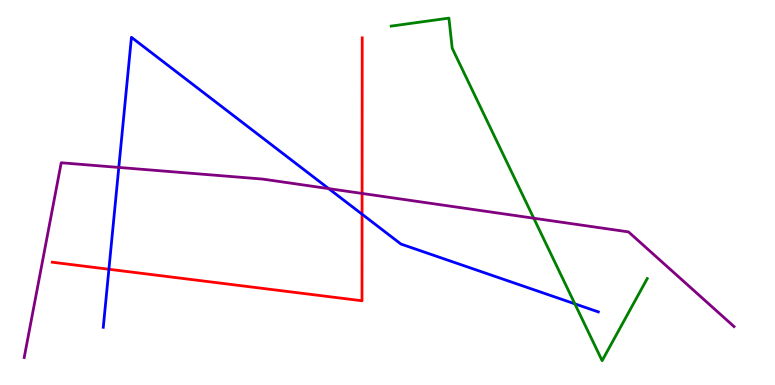[{'lines': ['blue', 'red'], 'intersections': [{'x': 1.41, 'y': 3.01}, {'x': 4.67, 'y': 4.44}]}, {'lines': ['green', 'red'], 'intersections': []}, {'lines': ['purple', 'red'], 'intersections': [{'x': 4.67, 'y': 4.98}]}, {'lines': ['blue', 'green'], 'intersections': [{'x': 7.42, 'y': 2.11}]}, {'lines': ['blue', 'purple'], 'intersections': [{'x': 1.53, 'y': 5.65}, {'x': 4.24, 'y': 5.1}]}, {'lines': ['green', 'purple'], 'intersections': [{'x': 6.89, 'y': 4.33}]}]